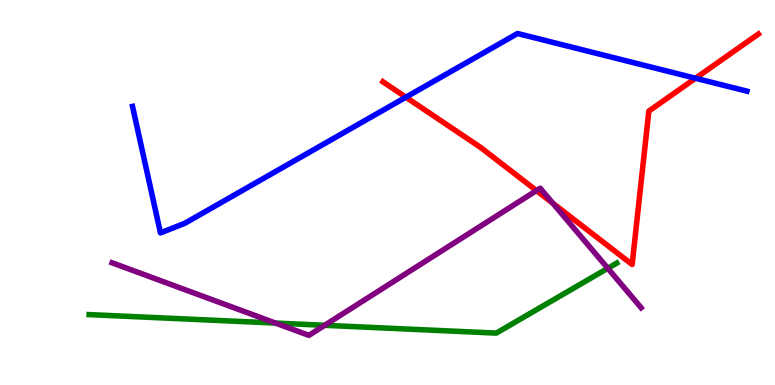[{'lines': ['blue', 'red'], 'intersections': [{'x': 5.24, 'y': 7.48}, {'x': 8.97, 'y': 7.97}]}, {'lines': ['green', 'red'], 'intersections': []}, {'lines': ['purple', 'red'], 'intersections': [{'x': 6.92, 'y': 5.05}, {'x': 7.13, 'y': 4.72}]}, {'lines': ['blue', 'green'], 'intersections': []}, {'lines': ['blue', 'purple'], 'intersections': []}, {'lines': ['green', 'purple'], 'intersections': [{'x': 3.55, 'y': 1.61}, {'x': 4.19, 'y': 1.55}, {'x': 7.84, 'y': 3.03}]}]